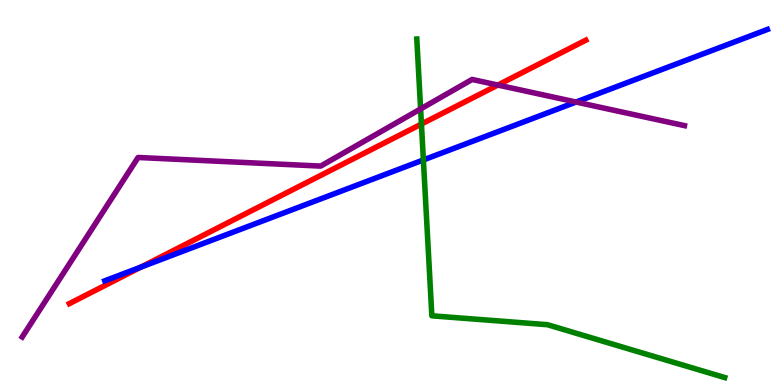[{'lines': ['blue', 'red'], 'intersections': [{'x': 1.82, 'y': 3.06}]}, {'lines': ['green', 'red'], 'intersections': [{'x': 5.44, 'y': 6.78}]}, {'lines': ['purple', 'red'], 'intersections': [{'x': 6.42, 'y': 7.79}]}, {'lines': ['blue', 'green'], 'intersections': [{'x': 5.46, 'y': 5.85}]}, {'lines': ['blue', 'purple'], 'intersections': [{'x': 7.43, 'y': 7.35}]}, {'lines': ['green', 'purple'], 'intersections': [{'x': 5.43, 'y': 7.17}]}]